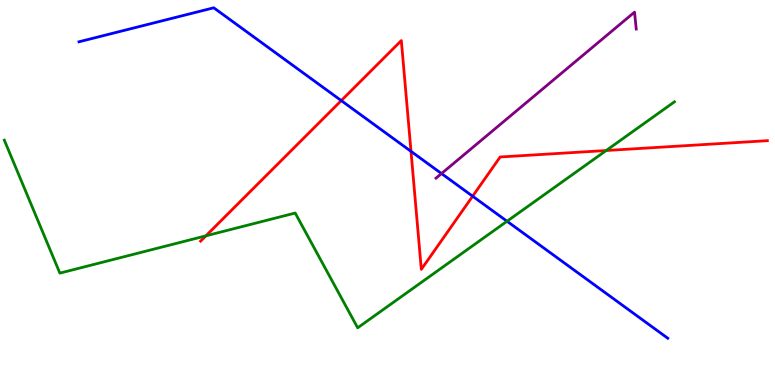[{'lines': ['blue', 'red'], 'intersections': [{'x': 4.4, 'y': 7.39}, {'x': 5.3, 'y': 6.07}, {'x': 6.1, 'y': 4.9}]}, {'lines': ['green', 'red'], 'intersections': [{'x': 2.66, 'y': 3.87}, {'x': 7.82, 'y': 6.09}]}, {'lines': ['purple', 'red'], 'intersections': []}, {'lines': ['blue', 'green'], 'intersections': [{'x': 6.54, 'y': 4.25}]}, {'lines': ['blue', 'purple'], 'intersections': [{'x': 5.7, 'y': 5.49}]}, {'lines': ['green', 'purple'], 'intersections': []}]